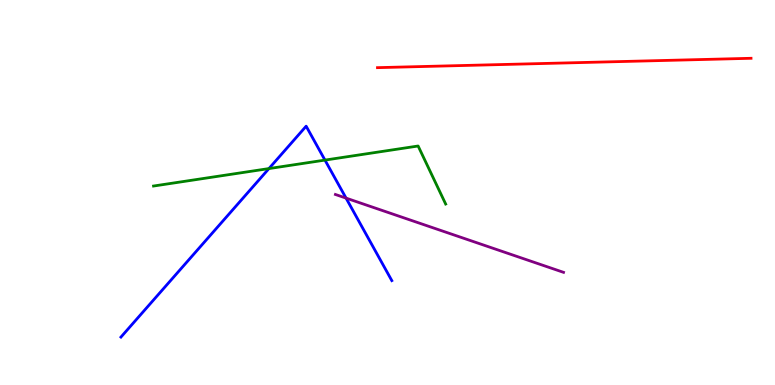[{'lines': ['blue', 'red'], 'intersections': []}, {'lines': ['green', 'red'], 'intersections': []}, {'lines': ['purple', 'red'], 'intersections': []}, {'lines': ['blue', 'green'], 'intersections': [{'x': 3.47, 'y': 5.62}, {'x': 4.19, 'y': 5.84}]}, {'lines': ['blue', 'purple'], 'intersections': [{'x': 4.47, 'y': 4.85}]}, {'lines': ['green', 'purple'], 'intersections': []}]